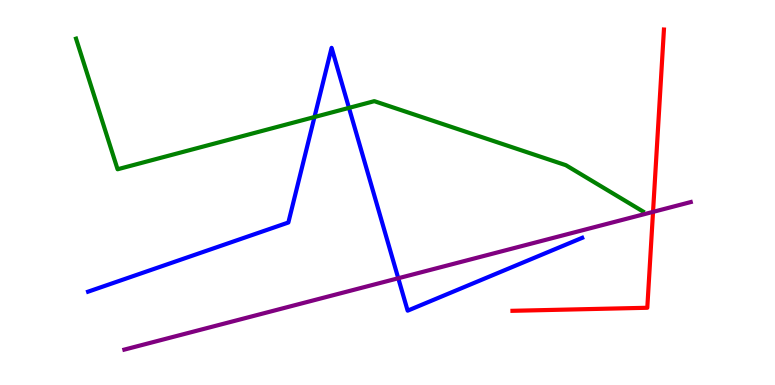[{'lines': ['blue', 'red'], 'intersections': []}, {'lines': ['green', 'red'], 'intersections': []}, {'lines': ['purple', 'red'], 'intersections': [{'x': 8.43, 'y': 4.5}]}, {'lines': ['blue', 'green'], 'intersections': [{'x': 4.06, 'y': 6.96}, {'x': 4.5, 'y': 7.2}]}, {'lines': ['blue', 'purple'], 'intersections': [{'x': 5.14, 'y': 2.77}]}, {'lines': ['green', 'purple'], 'intersections': []}]